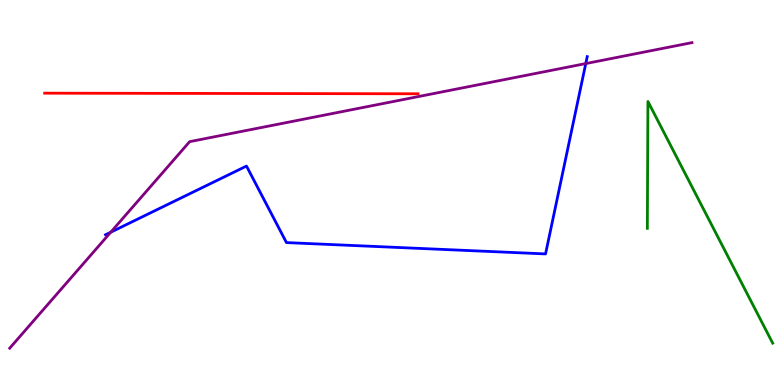[{'lines': ['blue', 'red'], 'intersections': []}, {'lines': ['green', 'red'], 'intersections': []}, {'lines': ['purple', 'red'], 'intersections': []}, {'lines': ['blue', 'green'], 'intersections': []}, {'lines': ['blue', 'purple'], 'intersections': [{'x': 1.43, 'y': 3.97}, {'x': 7.56, 'y': 8.35}]}, {'lines': ['green', 'purple'], 'intersections': []}]